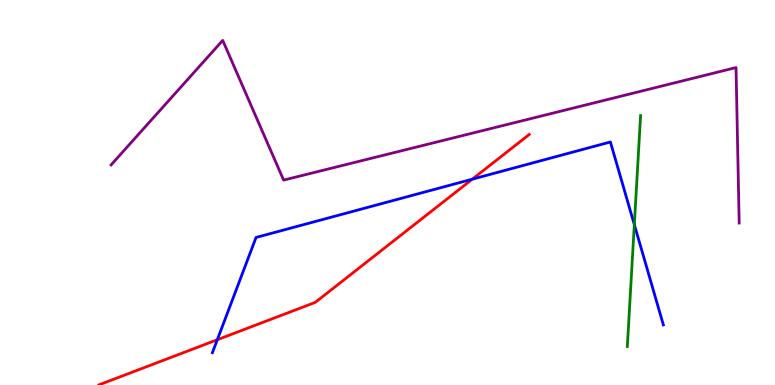[{'lines': ['blue', 'red'], 'intersections': [{'x': 2.8, 'y': 1.18}, {'x': 6.09, 'y': 5.35}]}, {'lines': ['green', 'red'], 'intersections': []}, {'lines': ['purple', 'red'], 'intersections': []}, {'lines': ['blue', 'green'], 'intersections': [{'x': 8.18, 'y': 4.17}]}, {'lines': ['blue', 'purple'], 'intersections': []}, {'lines': ['green', 'purple'], 'intersections': []}]